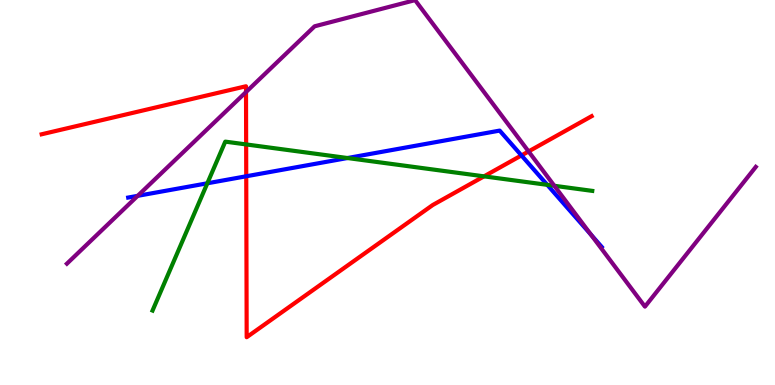[{'lines': ['blue', 'red'], 'intersections': [{'x': 3.18, 'y': 5.42}, {'x': 6.73, 'y': 5.96}]}, {'lines': ['green', 'red'], 'intersections': [{'x': 3.18, 'y': 6.25}, {'x': 6.25, 'y': 5.42}]}, {'lines': ['purple', 'red'], 'intersections': [{'x': 3.17, 'y': 7.61}, {'x': 6.82, 'y': 6.07}]}, {'lines': ['blue', 'green'], 'intersections': [{'x': 2.68, 'y': 5.24}, {'x': 4.48, 'y': 5.9}, {'x': 7.06, 'y': 5.2}]}, {'lines': ['blue', 'purple'], 'intersections': [{'x': 1.78, 'y': 4.91}, {'x': 7.63, 'y': 3.9}]}, {'lines': ['green', 'purple'], 'intersections': [{'x': 7.15, 'y': 5.17}]}]